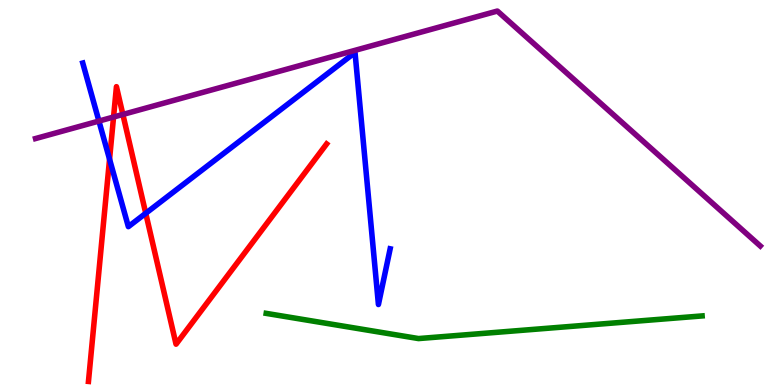[{'lines': ['blue', 'red'], 'intersections': [{'x': 1.41, 'y': 5.87}, {'x': 1.88, 'y': 4.46}]}, {'lines': ['green', 'red'], 'intersections': []}, {'lines': ['purple', 'red'], 'intersections': [{'x': 1.47, 'y': 6.96}, {'x': 1.59, 'y': 7.03}]}, {'lines': ['blue', 'green'], 'intersections': []}, {'lines': ['blue', 'purple'], 'intersections': [{'x': 1.28, 'y': 6.86}]}, {'lines': ['green', 'purple'], 'intersections': []}]